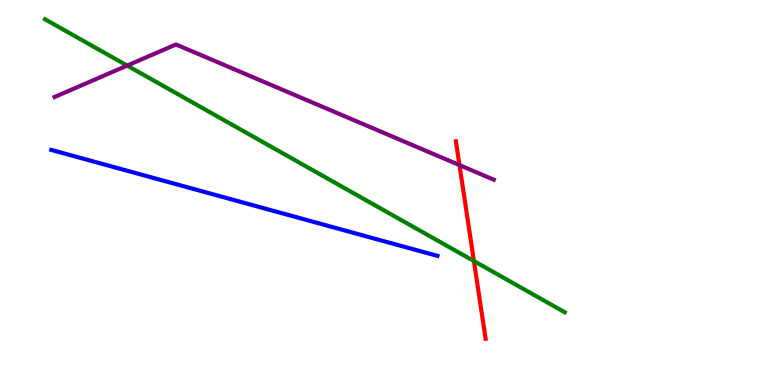[{'lines': ['blue', 'red'], 'intersections': []}, {'lines': ['green', 'red'], 'intersections': [{'x': 6.11, 'y': 3.22}]}, {'lines': ['purple', 'red'], 'intersections': [{'x': 5.93, 'y': 5.71}]}, {'lines': ['blue', 'green'], 'intersections': []}, {'lines': ['blue', 'purple'], 'intersections': []}, {'lines': ['green', 'purple'], 'intersections': [{'x': 1.64, 'y': 8.3}]}]